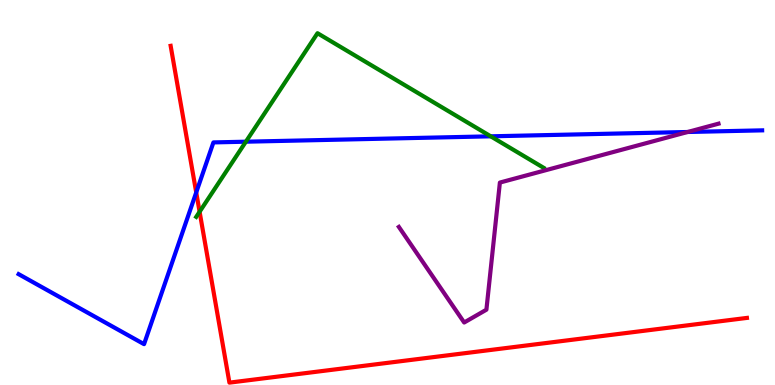[{'lines': ['blue', 'red'], 'intersections': [{'x': 2.53, 'y': 5.0}]}, {'lines': ['green', 'red'], 'intersections': [{'x': 2.58, 'y': 4.5}]}, {'lines': ['purple', 'red'], 'intersections': []}, {'lines': ['blue', 'green'], 'intersections': [{'x': 3.17, 'y': 6.32}, {'x': 6.33, 'y': 6.46}]}, {'lines': ['blue', 'purple'], 'intersections': [{'x': 8.87, 'y': 6.57}]}, {'lines': ['green', 'purple'], 'intersections': []}]